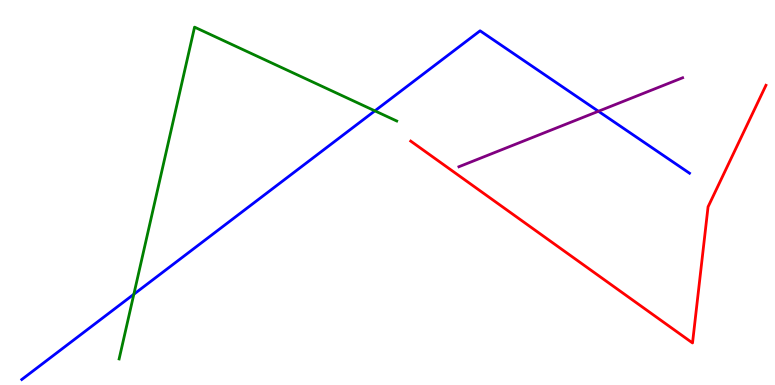[{'lines': ['blue', 'red'], 'intersections': []}, {'lines': ['green', 'red'], 'intersections': []}, {'lines': ['purple', 'red'], 'intersections': []}, {'lines': ['blue', 'green'], 'intersections': [{'x': 1.73, 'y': 2.36}, {'x': 4.84, 'y': 7.12}]}, {'lines': ['blue', 'purple'], 'intersections': [{'x': 7.72, 'y': 7.11}]}, {'lines': ['green', 'purple'], 'intersections': []}]